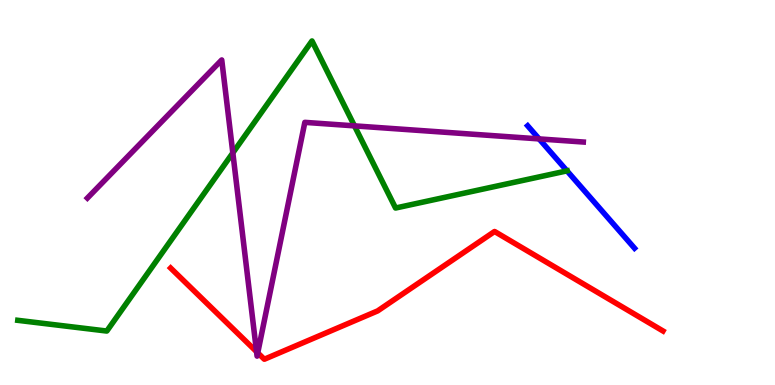[{'lines': ['blue', 'red'], 'intersections': []}, {'lines': ['green', 'red'], 'intersections': []}, {'lines': ['purple', 'red'], 'intersections': [{'x': 3.31, 'y': 0.866}, {'x': 3.33, 'y': 0.835}]}, {'lines': ['blue', 'green'], 'intersections': [{'x': 7.32, 'y': 5.56}]}, {'lines': ['blue', 'purple'], 'intersections': [{'x': 6.96, 'y': 6.39}]}, {'lines': ['green', 'purple'], 'intersections': [{'x': 3.0, 'y': 6.03}, {'x': 4.57, 'y': 6.73}]}]